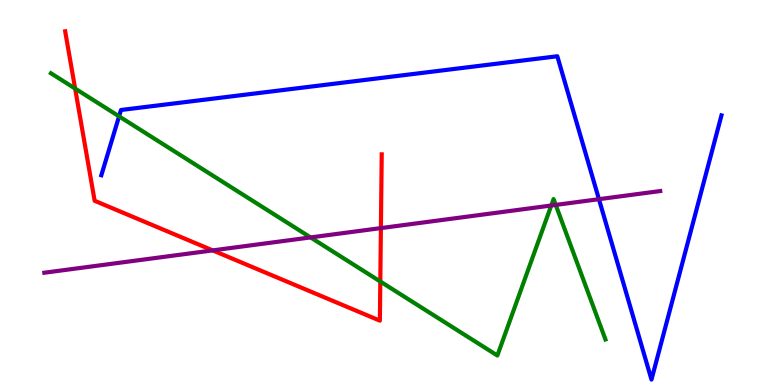[{'lines': ['blue', 'red'], 'intersections': []}, {'lines': ['green', 'red'], 'intersections': [{'x': 0.969, 'y': 7.7}, {'x': 4.91, 'y': 2.69}]}, {'lines': ['purple', 'red'], 'intersections': [{'x': 2.74, 'y': 3.5}, {'x': 4.91, 'y': 4.08}]}, {'lines': ['blue', 'green'], 'intersections': [{'x': 1.54, 'y': 6.98}]}, {'lines': ['blue', 'purple'], 'intersections': [{'x': 7.73, 'y': 4.83}]}, {'lines': ['green', 'purple'], 'intersections': [{'x': 4.01, 'y': 3.83}, {'x': 7.11, 'y': 4.66}, {'x': 7.17, 'y': 4.68}]}]